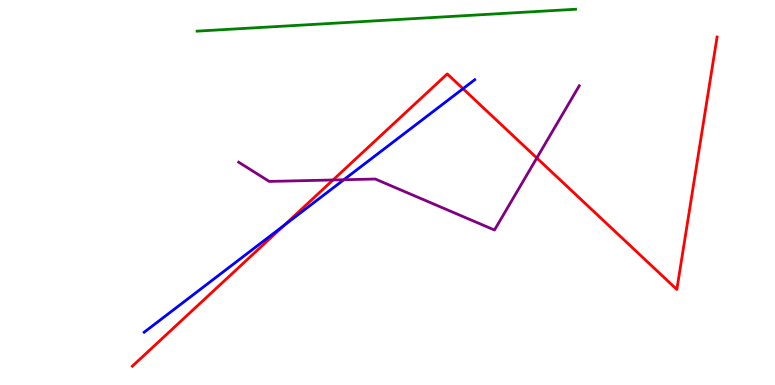[{'lines': ['blue', 'red'], 'intersections': [{'x': 3.67, 'y': 4.15}, {'x': 5.97, 'y': 7.7}]}, {'lines': ['green', 'red'], 'intersections': []}, {'lines': ['purple', 'red'], 'intersections': [{'x': 4.3, 'y': 5.33}, {'x': 6.93, 'y': 5.9}]}, {'lines': ['blue', 'green'], 'intersections': []}, {'lines': ['blue', 'purple'], 'intersections': [{'x': 4.44, 'y': 5.33}]}, {'lines': ['green', 'purple'], 'intersections': []}]